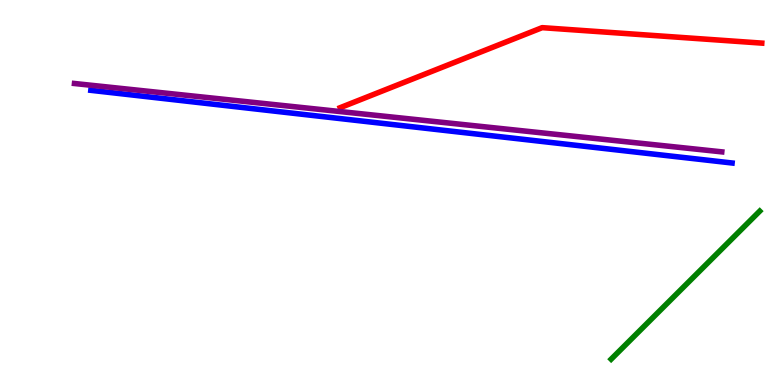[{'lines': ['blue', 'red'], 'intersections': []}, {'lines': ['green', 'red'], 'intersections': []}, {'lines': ['purple', 'red'], 'intersections': []}, {'lines': ['blue', 'green'], 'intersections': []}, {'lines': ['blue', 'purple'], 'intersections': []}, {'lines': ['green', 'purple'], 'intersections': []}]